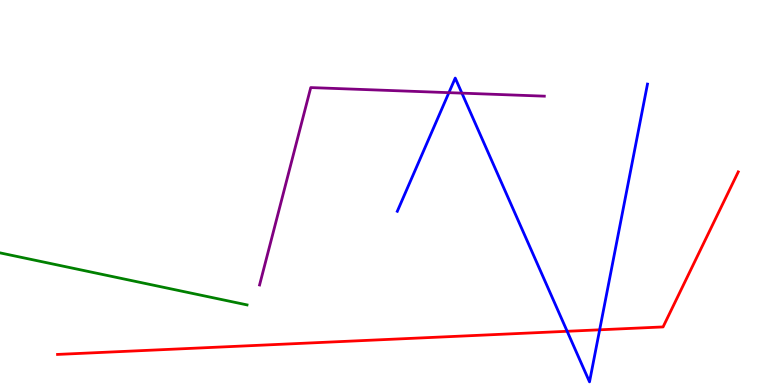[{'lines': ['blue', 'red'], 'intersections': [{'x': 7.32, 'y': 1.4}, {'x': 7.74, 'y': 1.43}]}, {'lines': ['green', 'red'], 'intersections': []}, {'lines': ['purple', 'red'], 'intersections': []}, {'lines': ['blue', 'green'], 'intersections': []}, {'lines': ['blue', 'purple'], 'intersections': [{'x': 5.79, 'y': 7.59}, {'x': 5.96, 'y': 7.58}]}, {'lines': ['green', 'purple'], 'intersections': []}]